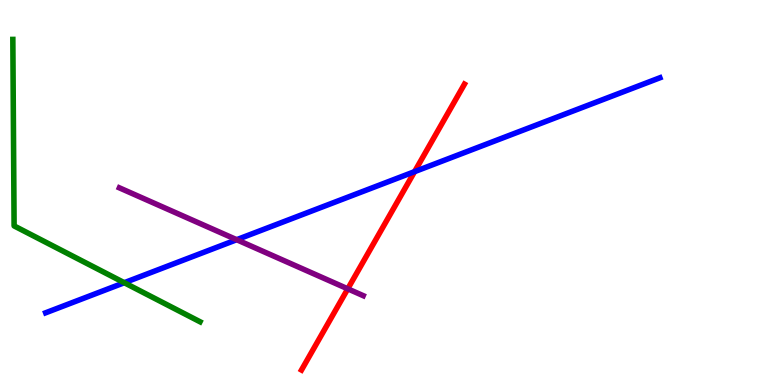[{'lines': ['blue', 'red'], 'intersections': [{'x': 5.35, 'y': 5.54}]}, {'lines': ['green', 'red'], 'intersections': []}, {'lines': ['purple', 'red'], 'intersections': [{'x': 4.49, 'y': 2.5}]}, {'lines': ['blue', 'green'], 'intersections': [{'x': 1.6, 'y': 2.66}]}, {'lines': ['blue', 'purple'], 'intersections': [{'x': 3.05, 'y': 3.77}]}, {'lines': ['green', 'purple'], 'intersections': []}]